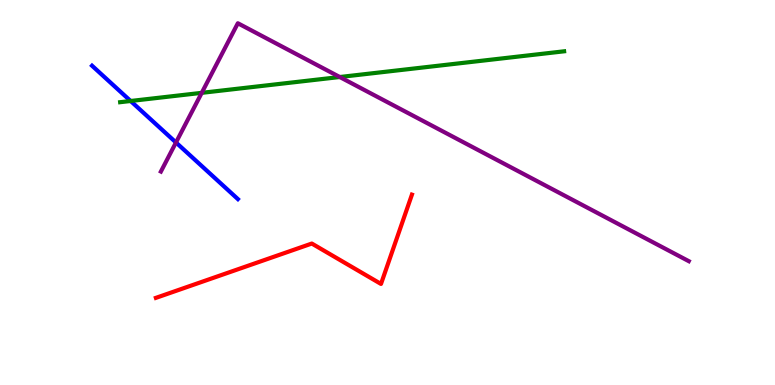[{'lines': ['blue', 'red'], 'intersections': []}, {'lines': ['green', 'red'], 'intersections': []}, {'lines': ['purple', 'red'], 'intersections': []}, {'lines': ['blue', 'green'], 'intersections': [{'x': 1.69, 'y': 7.38}]}, {'lines': ['blue', 'purple'], 'intersections': [{'x': 2.27, 'y': 6.3}]}, {'lines': ['green', 'purple'], 'intersections': [{'x': 2.6, 'y': 7.59}, {'x': 4.38, 'y': 8.0}]}]